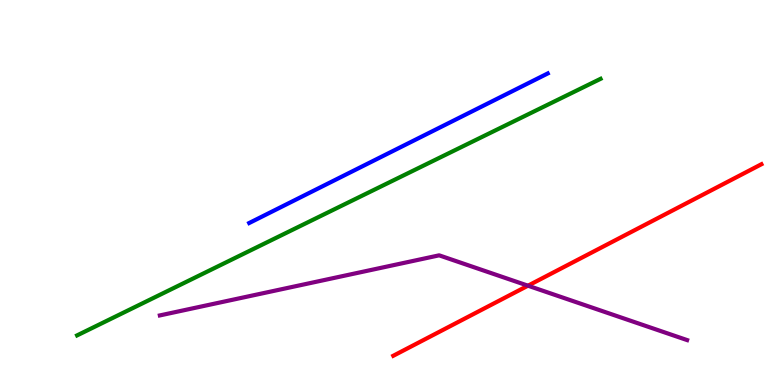[{'lines': ['blue', 'red'], 'intersections': []}, {'lines': ['green', 'red'], 'intersections': []}, {'lines': ['purple', 'red'], 'intersections': [{'x': 6.81, 'y': 2.58}]}, {'lines': ['blue', 'green'], 'intersections': []}, {'lines': ['blue', 'purple'], 'intersections': []}, {'lines': ['green', 'purple'], 'intersections': []}]